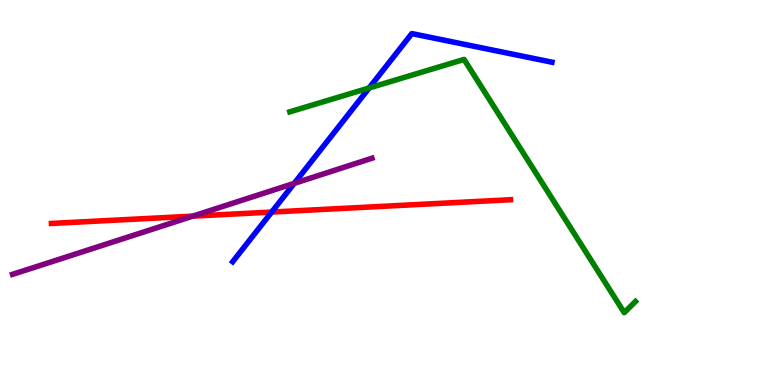[{'lines': ['blue', 'red'], 'intersections': [{'x': 3.51, 'y': 4.49}]}, {'lines': ['green', 'red'], 'intersections': []}, {'lines': ['purple', 'red'], 'intersections': [{'x': 2.49, 'y': 4.39}]}, {'lines': ['blue', 'green'], 'intersections': [{'x': 4.76, 'y': 7.71}]}, {'lines': ['blue', 'purple'], 'intersections': [{'x': 3.8, 'y': 5.24}]}, {'lines': ['green', 'purple'], 'intersections': []}]